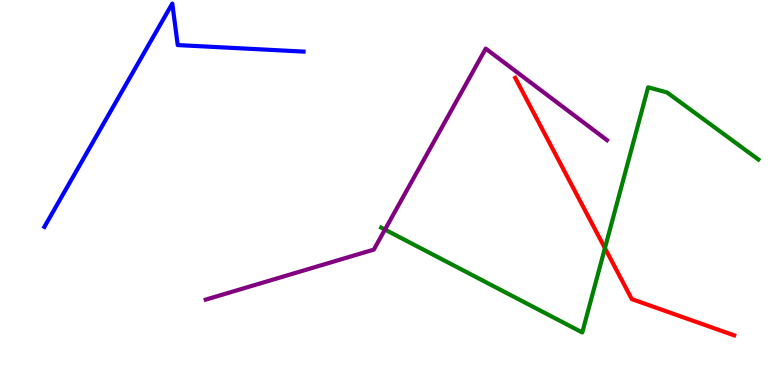[{'lines': ['blue', 'red'], 'intersections': []}, {'lines': ['green', 'red'], 'intersections': [{'x': 7.81, 'y': 3.56}]}, {'lines': ['purple', 'red'], 'intersections': []}, {'lines': ['blue', 'green'], 'intersections': []}, {'lines': ['blue', 'purple'], 'intersections': []}, {'lines': ['green', 'purple'], 'intersections': [{'x': 4.97, 'y': 4.04}]}]